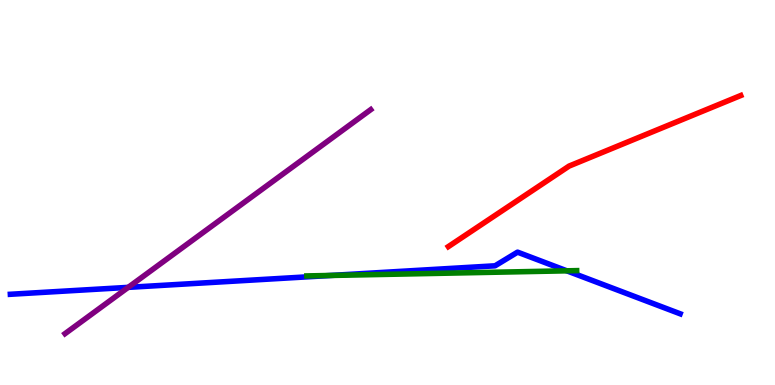[{'lines': ['blue', 'red'], 'intersections': []}, {'lines': ['green', 'red'], 'intersections': []}, {'lines': ['purple', 'red'], 'intersections': []}, {'lines': ['blue', 'green'], 'intersections': [{'x': 4.27, 'y': 2.85}, {'x': 7.31, 'y': 2.97}]}, {'lines': ['blue', 'purple'], 'intersections': [{'x': 1.65, 'y': 2.54}]}, {'lines': ['green', 'purple'], 'intersections': []}]